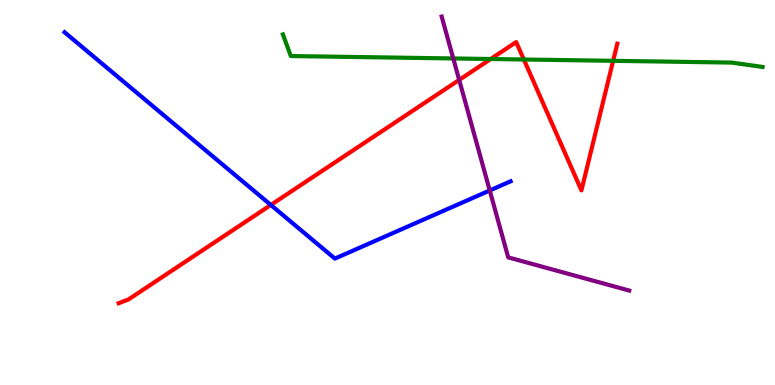[{'lines': ['blue', 'red'], 'intersections': [{'x': 3.49, 'y': 4.68}]}, {'lines': ['green', 'red'], 'intersections': [{'x': 6.33, 'y': 8.47}, {'x': 6.76, 'y': 8.45}, {'x': 7.91, 'y': 8.42}]}, {'lines': ['purple', 'red'], 'intersections': [{'x': 5.93, 'y': 7.92}]}, {'lines': ['blue', 'green'], 'intersections': []}, {'lines': ['blue', 'purple'], 'intersections': [{'x': 6.32, 'y': 5.05}]}, {'lines': ['green', 'purple'], 'intersections': [{'x': 5.85, 'y': 8.48}]}]